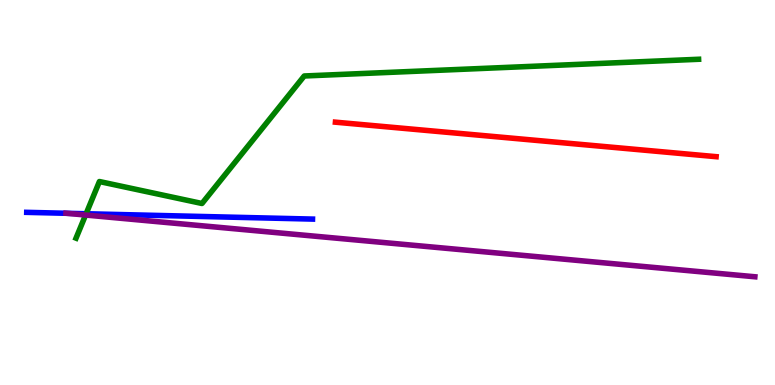[{'lines': ['blue', 'red'], 'intersections': []}, {'lines': ['green', 'red'], 'intersections': []}, {'lines': ['purple', 'red'], 'intersections': []}, {'lines': ['blue', 'green'], 'intersections': [{'x': 1.11, 'y': 4.45}]}, {'lines': ['blue', 'purple'], 'intersections': [{'x': 0.861, 'y': 4.46}]}, {'lines': ['green', 'purple'], 'intersections': [{'x': 1.1, 'y': 4.41}]}]